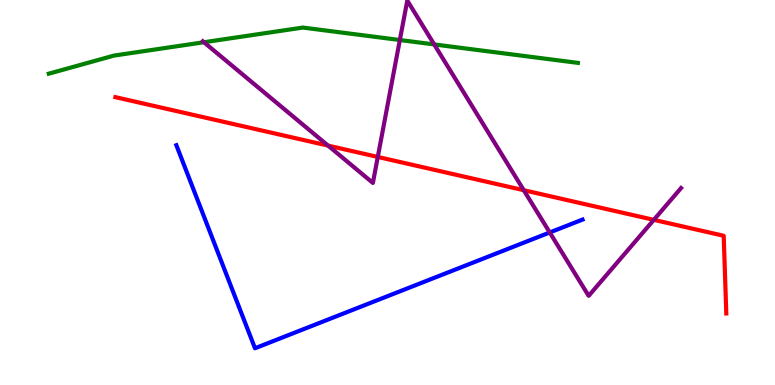[{'lines': ['blue', 'red'], 'intersections': []}, {'lines': ['green', 'red'], 'intersections': []}, {'lines': ['purple', 'red'], 'intersections': [{'x': 4.23, 'y': 6.22}, {'x': 4.87, 'y': 5.92}, {'x': 6.76, 'y': 5.06}, {'x': 8.44, 'y': 4.29}]}, {'lines': ['blue', 'green'], 'intersections': []}, {'lines': ['blue', 'purple'], 'intersections': [{'x': 7.09, 'y': 3.96}]}, {'lines': ['green', 'purple'], 'intersections': [{'x': 2.63, 'y': 8.9}, {'x': 5.16, 'y': 8.96}, {'x': 5.6, 'y': 8.85}]}]